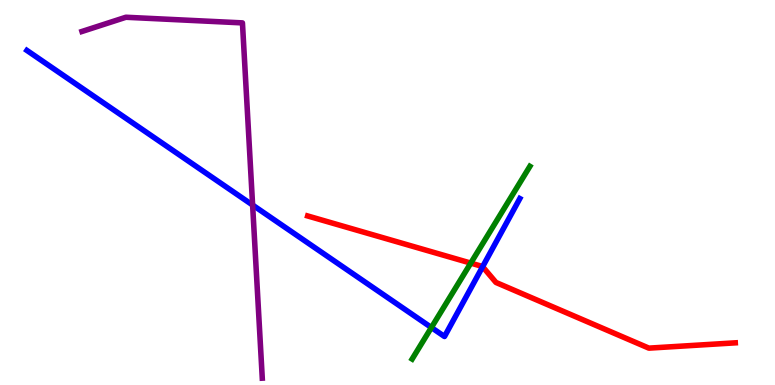[{'lines': ['blue', 'red'], 'intersections': [{'x': 6.23, 'y': 3.07}]}, {'lines': ['green', 'red'], 'intersections': [{'x': 6.07, 'y': 3.17}]}, {'lines': ['purple', 'red'], 'intersections': []}, {'lines': ['blue', 'green'], 'intersections': [{'x': 5.57, 'y': 1.49}]}, {'lines': ['blue', 'purple'], 'intersections': [{'x': 3.26, 'y': 4.67}]}, {'lines': ['green', 'purple'], 'intersections': []}]